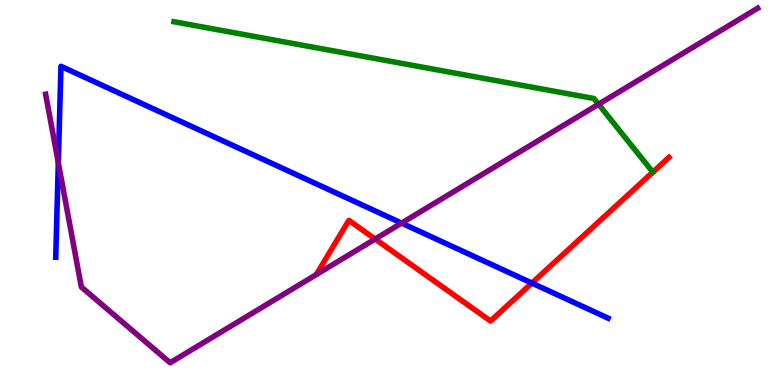[{'lines': ['blue', 'red'], 'intersections': [{'x': 6.86, 'y': 2.65}]}, {'lines': ['green', 'red'], 'intersections': [{'x': 8.42, 'y': 5.53}]}, {'lines': ['purple', 'red'], 'intersections': [{'x': 4.84, 'y': 3.79}]}, {'lines': ['blue', 'green'], 'intersections': []}, {'lines': ['blue', 'purple'], 'intersections': [{'x': 0.752, 'y': 5.77}, {'x': 5.18, 'y': 4.21}]}, {'lines': ['green', 'purple'], 'intersections': [{'x': 7.72, 'y': 7.29}]}]